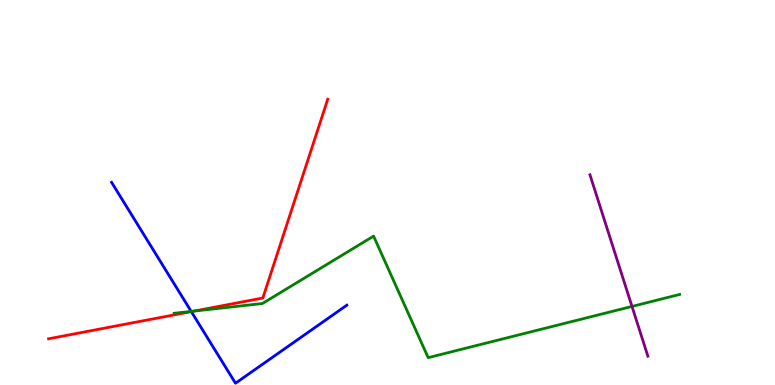[{'lines': ['blue', 'red'], 'intersections': [{'x': 2.47, 'y': 1.91}]}, {'lines': ['green', 'red'], 'intersections': [{'x': 2.51, 'y': 1.92}]}, {'lines': ['purple', 'red'], 'intersections': []}, {'lines': ['blue', 'green'], 'intersections': [{'x': 2.47, 'y': 1.91}]}, {'lines': ['blue', 'purple'], 'intersections': []}, {'lines': ['green', 'purple'], 'intersections': [{'x': 8.15, 'y': 2.04}]}]